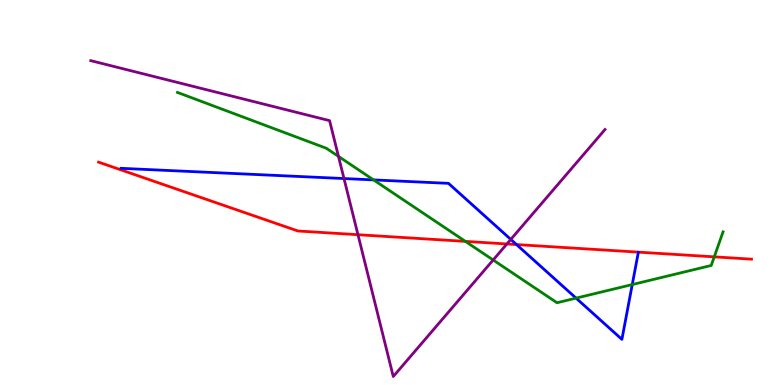[{'lines': ['blue', 'red'], 'intersections': [{'x': 6.66, 'y': 3.65}]}, {'lines': ['green', 'red'], 'intersections': [{'x': 6.01, 'y': 3.73}, {'x': 9.22, 'y': 3.33}]}, {'lines': ['purple', 'red'], 'intersections': [{'x': 4.62, 'y': 3.9}, {'x': 6.54, 'y': 3.66}]}, {'lines': ['blue', 'green'], 'intersections': [{'x': 4.82, 'y': 5.33}, {'x': 7.43, 'y': 2.26}, {'x': 8.16, 'y': 2.61}]}, {'lines': ['blue', 'purple'], 'intersections': [{'x': 4.44, 'y': 5.36}, {'x': 6.59, 'y': 3.78}]}, {'lines': ['green', 'purple'], 'intersections': [{'x': 4.37, 'y': 5.94}, {'x': 6.36, 'y': 3.25}]}]